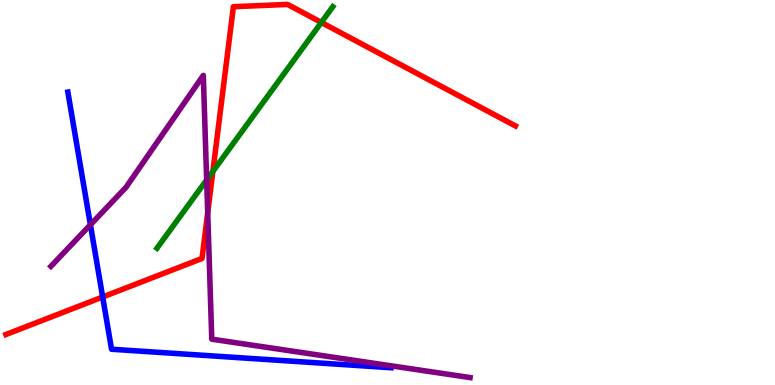[{'lines': ['blue', 'red'], 'intersections': [{'x': 1.32, 'y': 2.29}]}, {'lines': ['green', 'red'], 'intersections': [{'x': 2.75, 'y': 5.55}, {'x': 4.15, 'y': 9.42}]}, {'lines': ['purple', 'red'], 'intersections': [{'x': 2.68, 'y': 4.47}]}, {'lines': ['blue', 'green'], 'intersections': []}, {'lines': ['blue', 'purple'], 'intersections': [{'x': 1.17, 'y': 4.16}]}, {'lines': ['green', 'purple'], 'intersections': [{'x': 2.67, 'y': 5.33}]}]